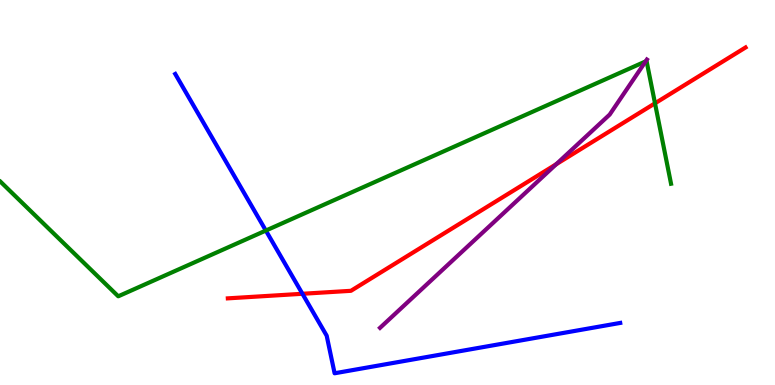[{'lines': ['blue', 'red'], 'intersections': [{'x': 3.9, 'y': 2.37}]}, {'lines': ['green', 'red'], 'intersections': [{'x': 8.45, 'y': 7.32}]}, {'lines': ['purple', 'red'], 'intersections': [{'x': 7.18, 'y': 5.73}]}, {'lines': ['blue', 'green'], 'intersections': [{'x': 3.43, 'y': 4.01}]}, {'lines': ['blue', 'purple'], 'intersections': []}, {'lines': ['green', 'purple'], 'intersections': [{'x': 8.33, 'y': 8.41}]}]